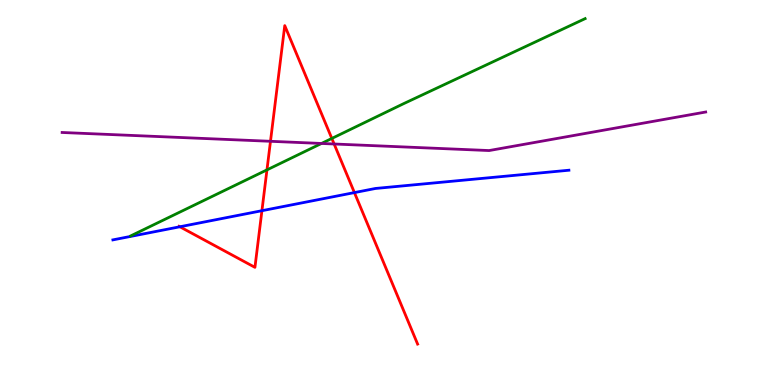[{'lines': ['blue', 'red'], 'intersections': [{'x': 2.32, 'y': 4.11}, {'x': 3.38, 'y': 4.53}, {'x': 4.57, 'y': 5.0}]}, {'lines': ['green', 'red'], 'intersections': [{'x': 3.44, 'y': 5.59}, {'x': 4.28, 'y': 6.4}]}, {'lines': ['purple', 'red'], 'intersections': [{'x': 3.49, 'y': 6.33}, {'x': 4.31, 'y': 6.26}]}, {'lines': ['blue', 'green'], 'intersections': []}, {'lines': ['blue', 'purple'], 'intersections': []}, {'lines': ['green', 'purple'], 'intersections': [{'x': 4.15, 'y': 6.27}]}]